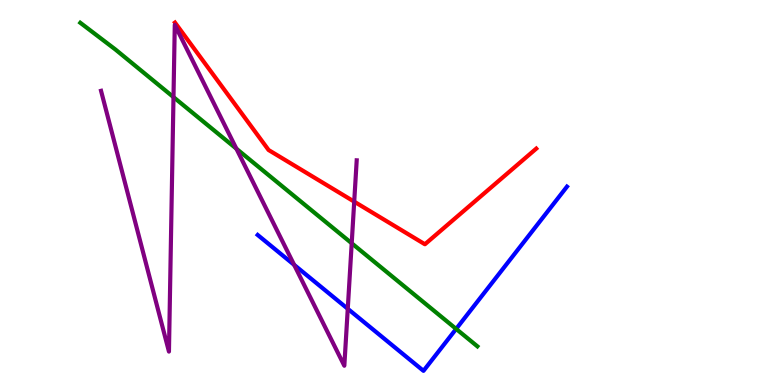[{'lines': ['blue', 'red'], 'intersections': []}, {'lines': ['green', 'red'], 'intersections': []}, {'lines': ['purple', 'red'], 'intersections': [{'x': 4.57, 'y': 4.76}]}, {'lines': ['blue', 'green'], 'intersections': [{'x': 5.89, 'y': 1.46}]}, {'lines': ['blue', 'purple'], 'intersections': [{'x': 3.8, 'y': 3.12}, {'x': 4.49, 'y': 1.98}]}, {'lines': ['green', 'purple'], 'intersections': [{'x': 2.24, 'y': 7.48}, {'x': 3.05, 'y': 6.14}, {'x': 4.54, 'y': 3.68}]}]